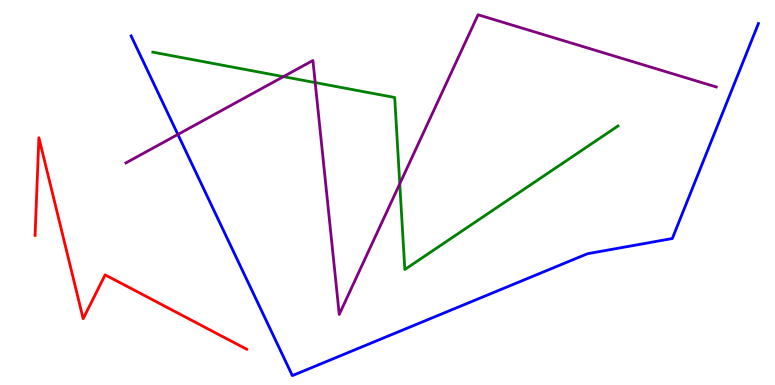[{'lines': ['blue', 'red'], 'intersections': []}, {'lines': ['green', 'red'], 'intersections': []}, {'lines': ['purple', 'red'], 'intersections': []}, {'lines': ['blue', 'green'], 'intersections': []}, {'lines': ['blue', 'purple'], 'intersections': [{'x': 2.3, 'y': 6.51}]}, {'lines': ['green', 'purple'], 'intersections': [{'x': 3.66, 'y': 8.01}, {'x': 4.07, 'y': 7.85}, {'x': 5.16, 'y': 5.23}]}]